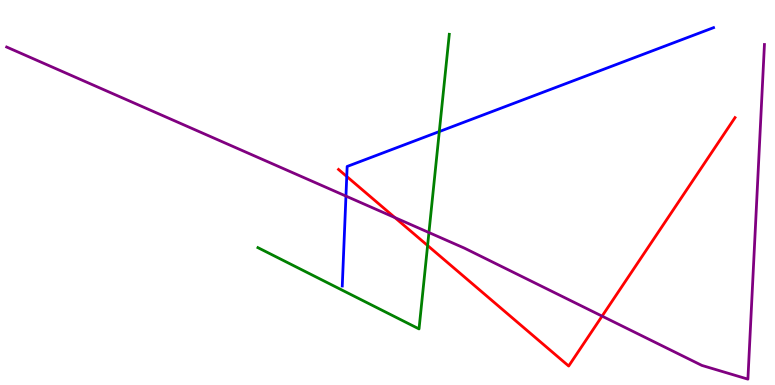[{'lines': ['blue', 'red'], 'intersections': [{'x': 4.47, 'y': 5.42}]}, {'lines': ['green', 'red'], 'intersections': [{'x': 5.52, 'y': 3.62}]}, {'lines': ['purple', 'red'], 'intersections': [{'x': 5.1, 'y': 4.35}, {'x': 7.77, 'y': 1.79}]}, {'lines': ['blue', 'green'], 'intersections': [{'x': 5.67, 'y': 6.58}]}, {'lines': ['blue', 'purple'], 'intersections': [{'x': 4.46, 'y': 4.91}]}, {'lines': ['green', 'purple'], 'intersections': [{'x': 5.53, 'y': 3.96}]}]